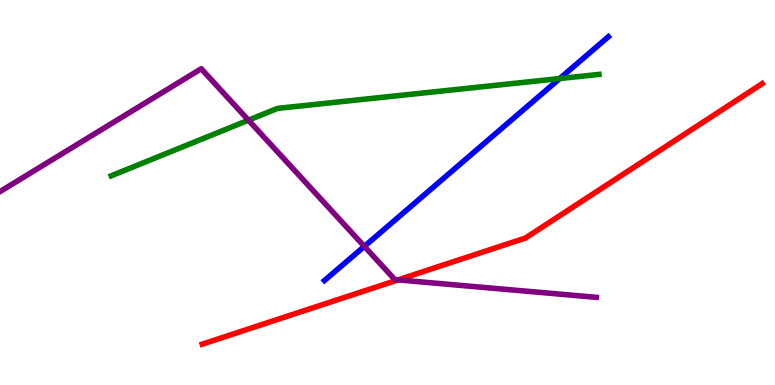[{'lines': ['blue', 'red'], 'intersections': []}, {'lines': ['green', 'red'], 'intersections': []}, {'lines': ['purple', 'red'], 'intersections': [{'x': 5.14, 'y': 2.73}]}, {'lines': ['blue', 'green'], 'intersections': [{'x': 7.22, 'y': 7.96}]}, {'lines': ['blue', 'purple'], 'intersections': [{'x': 4.7, 'y': 3.6}]}, {'lines': ['green', 'purple'], 'intersections': [{'x': 3.21, 'y': 6.88}]}]